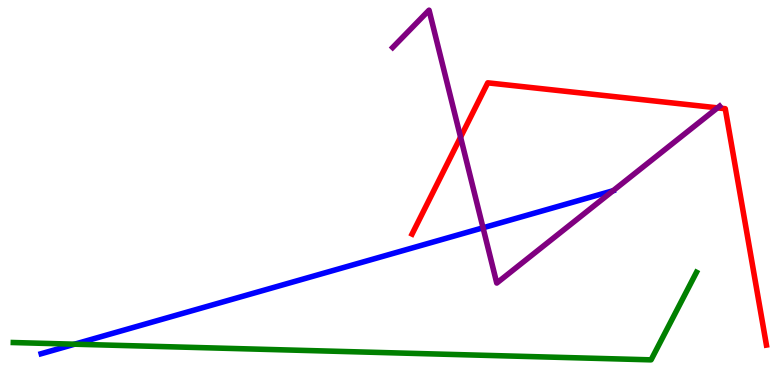[{'lines': ['blue', 'red'], 'intersections': []}, {'lines': ['green', 'red'], 'intersections': []}, {'lines': ['purple', 'red'], 'intersections': [{'x': 5.94, 'y': 6.44}, {'x': 9.26, 'y': 7.2}]}, {'lines': ['blue', 'green'], 'intersections': [{'x': 0.963, 'y': 1.06}]}, {'lines': ['blue', 'purple'], 'intersections': [{'x': 6.23, 'y': 4.08}, {'x': 7.91, 'y': 5.05}]}, {'lines': ['green', 'purple'], 'intersections': []}]